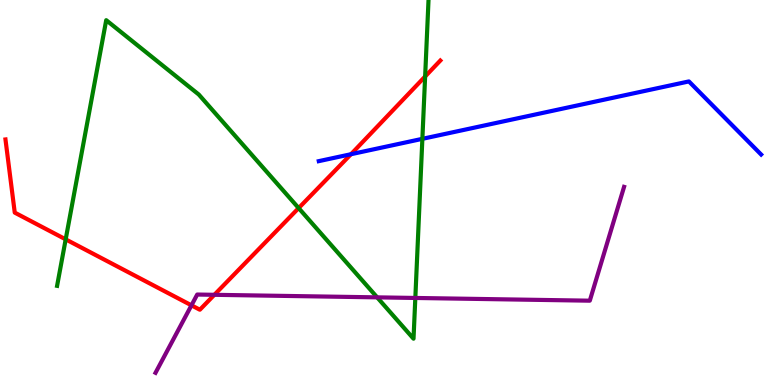[{'lines': ['blue', 'red'], 'intersections': [{'x': 4.53, 'y': 5.99}]}, {'lines': ['green', 'red'], 'intersections': [{'x': 0.848, 'y': 3.78}, {'x': 3.85, 'y': 4.6}, {'x': 5.49, 'y': 8.01}]}, {'lines': ['purple', 'red'], 'intersections': [{'x': 2.47, 'y': 2.07}, {'x': 2.77, 'y': 2.34}]}, {'lines': ['blue', 'green'], 'intersections': [{'x': 5.45, 'y': 6.39}]}, {'lines': ['blue', 'purple'], 'intersections': []}, {'lines': ['green', 'purple'], 'intersections': [{'x': 4.87, 'y': 2.28}, {'x': 5.36, 'y': 2.26}]}]